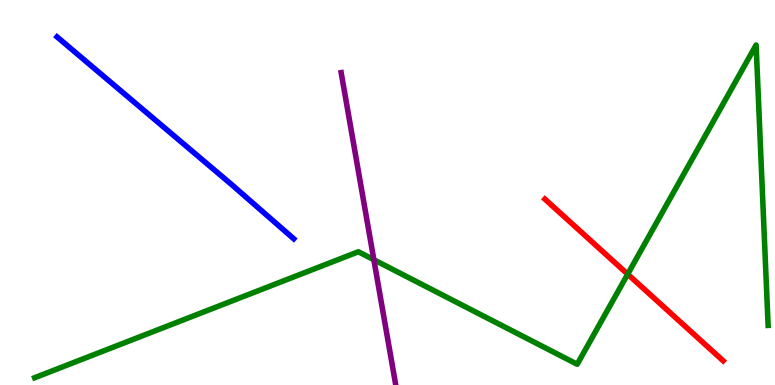[{'lines': ['blue', 'red'], 'intersections': []}, {'lines': ['green', 'red'], 'intersections': [{'x': 8.1, 'y': 2.88}]}, {'lines': ['purple', 'red'], 'intersections': []}, {'lines': ['blue', 'green'], 'intersections': []}, {'lines': ['blue', 'purple'], 'intersections': []}, {'lines': ['green', 'purple'], 'intersections': [{'x': 4.82, 'y': 3.25}]}]